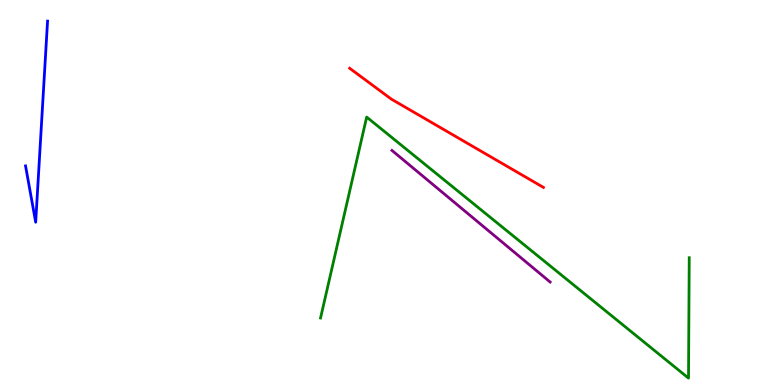[{'lines': ['blue', 'red'], 'intersections': []}, {'lines': ['green', 'red'], 'intersections': []}, {'lines': ['purple', 'red'], 'intersections': []}, {'lines': ['blue', 'green'], 'intersections': []}, {'lines': ['blue', 'purple'], 'intersections': []}, {'lines': ['green', 'purple'], 'intersections': []}]